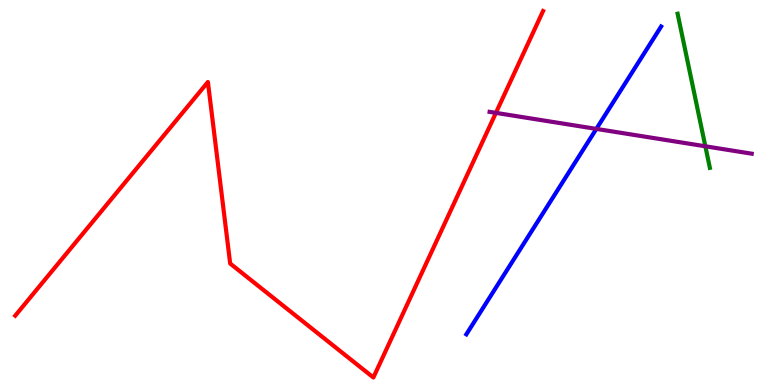[{'lines': ['blue', 'red'], 'intersections': []}, {'lines': ['green', 'red'], 'intersections': []}, {'lines': ['purple', 'red'], 'intersections': [{'x': 6.4, 'y': 7.07}]}, {'lines': ['blue', 'green'], 'intersections': []}, {'lines': ['blue', 'purple'], 'intersections': [{'x': 7.69, 'y': 6.65}]}, {'lines': ['green', 'purple'], 'intersections': [{'x': 9.1, 'y': 6.2}]}]